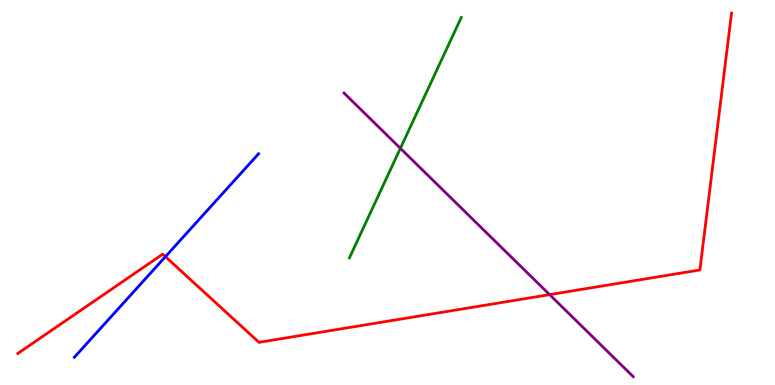[{'lines': ['blue', 'red'], 'intersections': [{'x': 2.13, 'y': 3.33}]}, {'lines': ['green', 'red'], 'intersections': []}, {'lines': ['purple', 'red'], 'intersections': [{'x': 7.09, 'y': 2.35}]}, {'lines': ['blue', 'green'], 'intersections': []}, {'lines': ['blue', 'purple'], 'intersections': []}, {'lines': ['green', 'purple'], 'intersections': [{'x': 5.17, 'y': 6.15}]}]